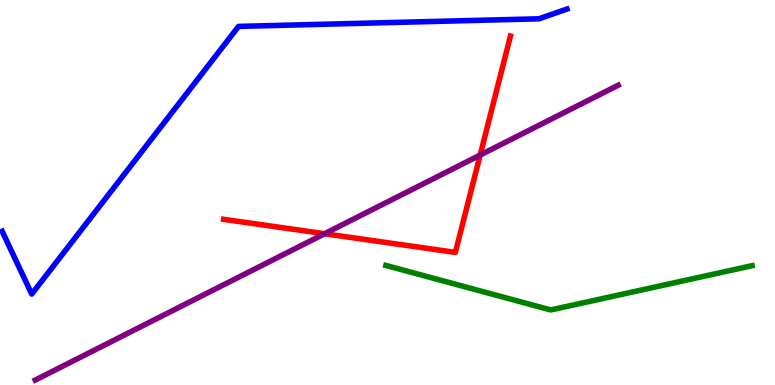[{'lines': ['blue', 'red'], 'intersections': []}, {'lines': ['green', 'red'], 'intersections': []}, {'lines': ['purple', 'red'], 'intersections': [{'x': 4.19, 'y': 3.93}, {'x': 6.2, 'y': 5.97}]}, {'lines': ['blue', 'green'], 'intersections': []}, {'lines': ['blue', 'purple'], 'intersections': []}, {'lines': ['green', 'purple'], 'intersections': []}]